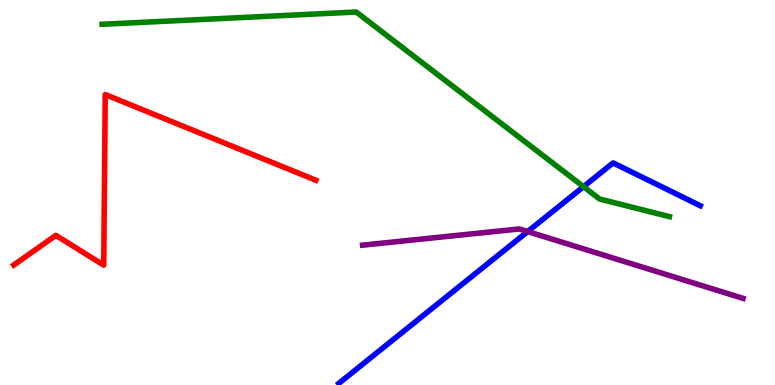[{'lines': ['blue', 'red'], 'intersections': []}, {'lines': ['green', 'red'], 'intersections': []}, {'lines': ['purple', 'red'], 'intersections': []}, {'lines': ['blue', 'green'], 'intersections': [{'x': 7.53, 'y': 5.15}]}, {'lines': ['blue', 'purple'], 'intersections': [{'x': 6.81, 'y': 3.99}]}, {'lines': ['green', 'purple'], 'intersections': []}]